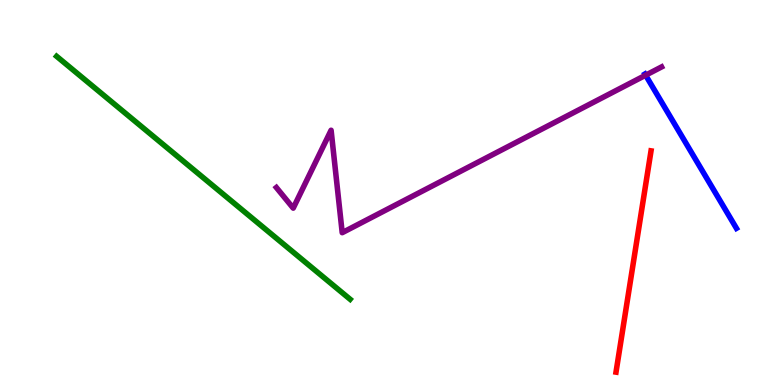[{'lines': ['blue', 'red'], 'intersections': []}, {'lines': ['green', 'red'], 'intersections': []}, {'lines': ['purple', 'red'], 'intersections': []}, {'lines': ['blue', 'green'], 'intersections': []}, {'lines': ['blue', 'purple'], 'intersections': [{'x': 8.33, 'y': 8.05}]}, {'lines': ['green', 'purple'], 'intersections': []}]